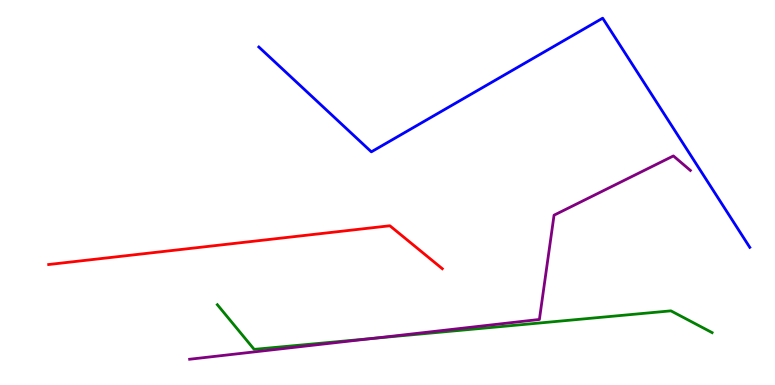[{'lines': ['blue', 'red'], 'intersections': []}, {'lines': ['green', 'red'], 'intersections': []}, {'lines': ['purple', 'red'], 'intersections': []}, {'lines': ['blue', 'green'], 'intersections': []}, {'lines': ['blue', 'purple'], 'intersections': []}, {'lines': ['green', 'purple'], 'intersections': [{'x': 4.81, 'y': 1.21}]}]